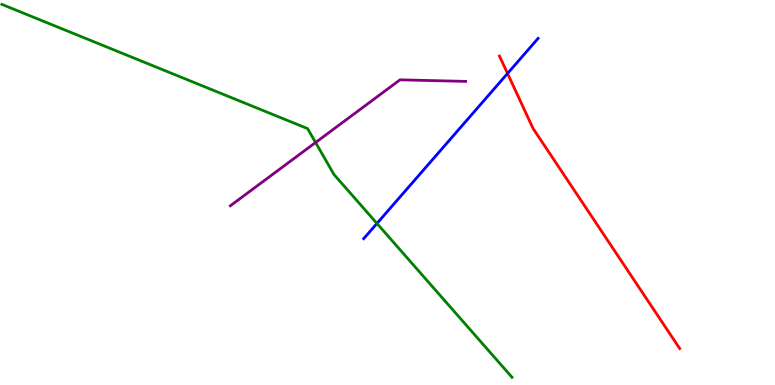[{'lines': ['blue', 'red'], 'intersections': [{'x': 6.55, 'y': 8.09}]}, {'lines': ['green', 'red'], 'intersections': []}, {'lines': ['purple', 'red'], 'intersections': []}, {'lines': ['blue', 'green'], 'intersections': [{'x': 4.86, 'y': 4.2}]}, {'lines': ['blue', 'purple'], 'intersections': []}, {'lines': ['green', 'purple'], 'intersections': [{'x': 4.07, 'y': 6.3}]}]